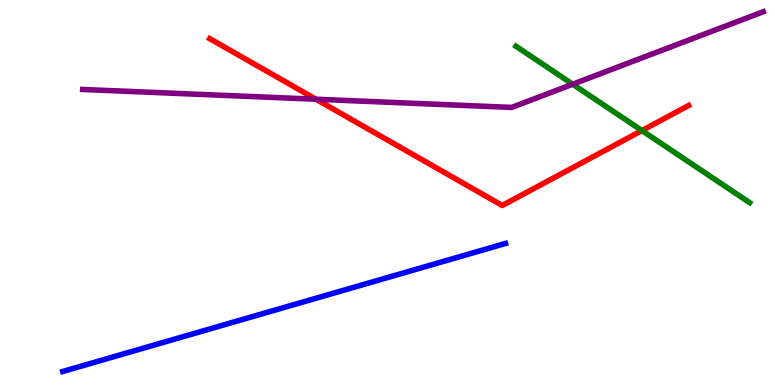[{'lines': ['blue', 'red'], 'intersections': []}, {'lines': ['green', 'red'], 'intersections': [{'x': 8.28, 'y': 6.61}]}, {'lines': ['purple', 'red'], 'intersections': [{'x': 4.08, 'y': 7.42}]}, {'lines': ['blue', 'green'], 'intersections': []}, {'lines': ['blue', 'purple'], 'intersections': []}, {'lines': ['green', 'purple'], 'intersections': [{'x': 7.39, 'y': 7.81}]}]